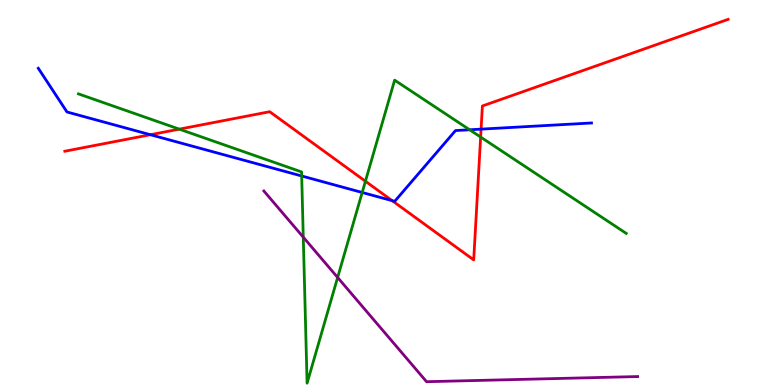[{'lines': ['blue', 'red'], 'intersections': [{'x': 1.94, 'y': 6.5}, {'x': 5.06, 'y': 4.79}, {'x': 6.21, 'y': 6.65}]}, {'lines': ['green', 'red'], 'intersections': [{'x': 2.31, 'y': 6.65}, {'x': 4.72, 'y': 5.29}, {'x': 6.2, 'y': 6.44}]}, {'lines': ['purple', 'red'], 'intersections': []}, {'lines': ['blue', 'green'], 'intersections': [{'x': 3.89, 'y': 5.43}, {'x': 4.67, 'y': 5.0}, {'x': 6.06, 'y': 6.63}]}, {'lines': ['blue', 'purple'], 'intersections': []}, {'lines': ['green', 'purple'], 'intersections': [{'x': 3.91, 'y': 3.84}, {'x': 4.36, 'y': 2.79}]}]